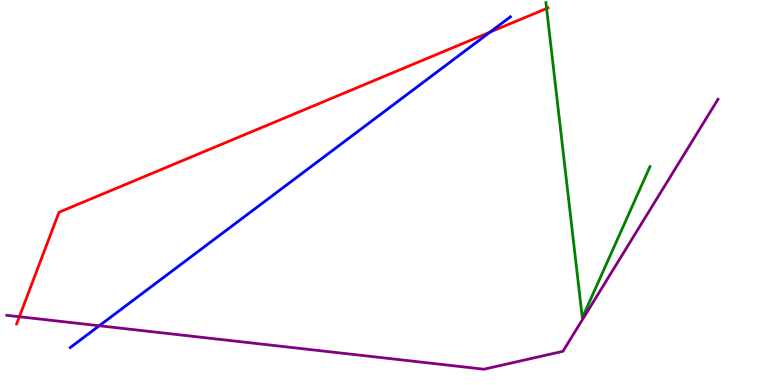[{'lines': ['blue', 'red'], 'intersections': [{'x': 6.32, 'y': 9.17}]}, {'lines': ['green', 'red'], 'intersections': [{'x': 7.05, 'y': 9.78}]}, {'lines': ['purple', 'red'], 'intersections': [{'x': 0.25, 'y': 1.77}]}, {'lines': ['blue', 'green'], 'intersections': []}, {'lines': ['blue', 'purple'], 'intersections': [{'x': 1.28, 'y': 1.54}]}, {'lines': ['green', 'purple'], 'intersections': []}]